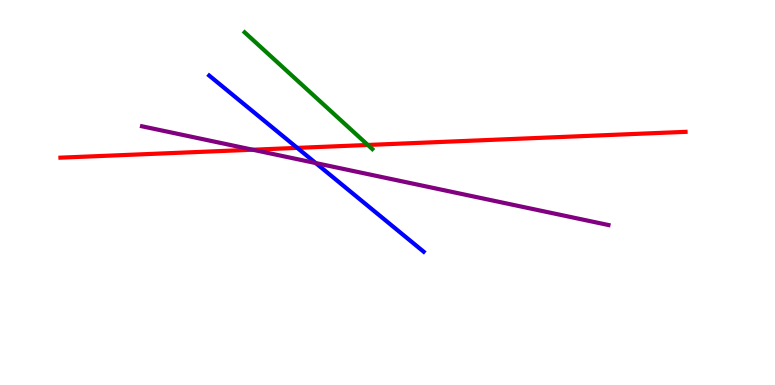[{'lines': ['blue', 'red'], 'intersections': [{'x': 3.84, 'y': 6.16}]}, {'lines': ['green', 'red'], 'intersections': [{'x': 4.75, 'y': 6.23}]}, {'lines': ['purple', 'red'], 'intersections': [{'x': 3.26, 'y': 6.11}]}, {'lines': ['blue', 'green'], 'intersections': []}, {'lines': ['blue', 'purple'], 'intersections': [{'x': 4.07, 'y': 5.76}]}, {'lines': ['green', 'purple'], 'intersections': []}]